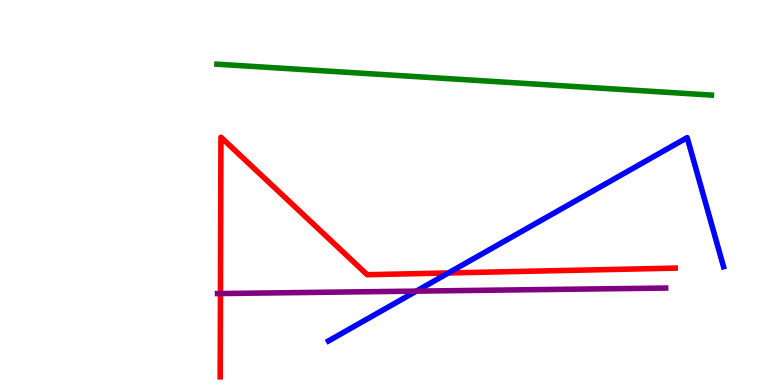[{'lines': ['blue', 'red'], 'intersections': [{'x': 5.79, 'y': 2.91}]}, {'lines': ['green', 'red'], 'intersections': []}, {'lines': ['purple', 'red'], 'intersections': [{'x': 2.84, 'y': 2.38}]}, {'lines': ['blue', 'green'], 'intersections': []}, {'lines': ['blue', 'purple'], 'intersections': [{'x': 5.37, 'y': 2.44}]}, {'lines': ['green', 'purple'], 'intersections': []}]